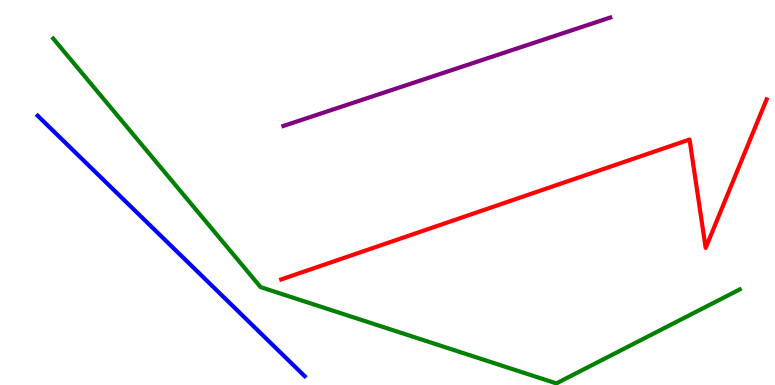[{'lines': ['blue', 'red'], 'intersections': []}, {'lines': ['green', 'red'], 'intersections': []}, {'lines': ['purple', 'red'], 'intersections': []}, {'lines': ['blue', 'green'], 'intersections': []}, {'lines': ['blue', 'purple'], 'intersections': []}, {'lines': ['green', 'purple'], 'intersections': []}]